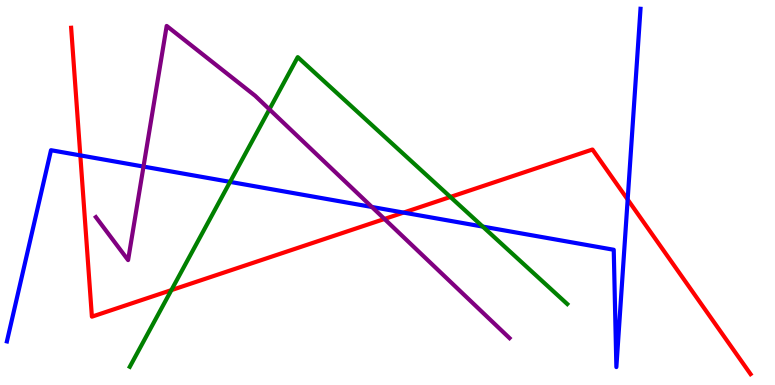[{'lines': ['blue', 'red'], 'intersections': [{'x': 1.04, 'y': 5.96}, {'x': 5.21, 'y': 4.48}, {'x': 8.1, 'y': 4.82}]}, {'lines': ['green', 'red'], 'intersections': [{'x': 2.21, 'y': 2.46}, {'x': 5.81, 'y': 4.88}]}, {'lines': ['purple', 'red'], 'intersections': [{'x': 4.96, 'y': 4.31}]}, {'lines': ['blue', 'green'], 'intersections': [{'x': 2.97, 'y': 5.28}, {'x': 6.23, 'y': 4.11}]}, {'lines': ['blue', 'purple'], 'intersections': [{'x': 1.85, 'y': 5.67}, {'x': 4.8, 'y': 4.62}]}, {'lines': ['green', 'purple'], 'intersections': [{'x': 3.48, 'y': 7.16}]}]